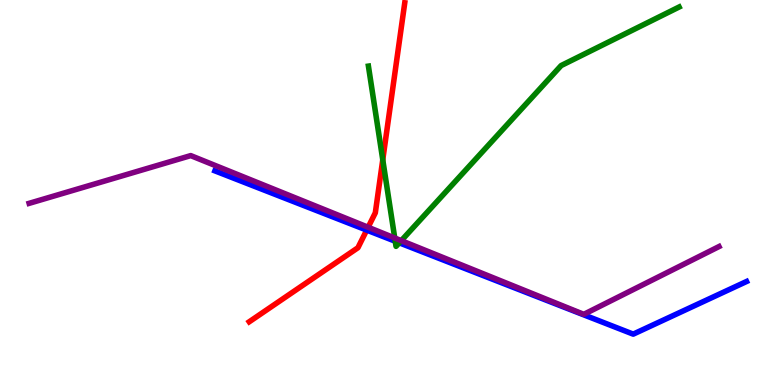[{'lines': ['blue', 'red'], 'intersections': [{'x': 4.73, 'y': 4.02}]}, {'lines': ['green', 'red'], 'intersections': [{'x': 4.94, 'y': 5.85}]}, {'lines': ['purple', 'red'], 'intersections': [{'x': 4.75, 'y': 4.1}]}, {'lines': ['blue', 'green'], 'intersections': [{'x': 5.1, 'y': 3.73}, {'x': 5.15, 'y': 3.69}]}, {'lines': ['blue', 'purple'], 'intersections': []}, {'lines': ['green', 'purple'], 'intersections': [{'x': 5.09, 'y': 3.82}, {'x': 5.18, 'y': 3.75}]}]